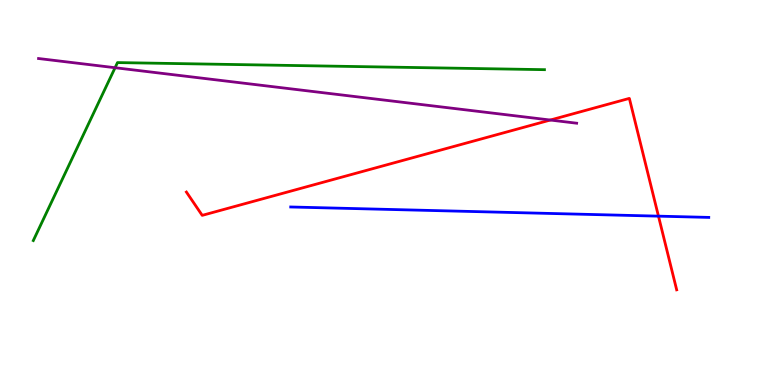[{'lines': ['blue', 'red'], 'intersections': [{'x': 8.5, 'y': 4.39}]}, {'lines': ['green', 'red'], 'intersections': []}, {'lines': ['purple', 'red'], 'intersections': [{'x': 7.1, 'y': 6.88}]}, {'lines': ['blue', 'green'], 'intersections': []}, {'lines': ['blue', 'purple'], 'intersections': []}, {'lines': ['green', 'purple'], 'intersections': [{'x': 1.48, 'y': 8.24}]}]